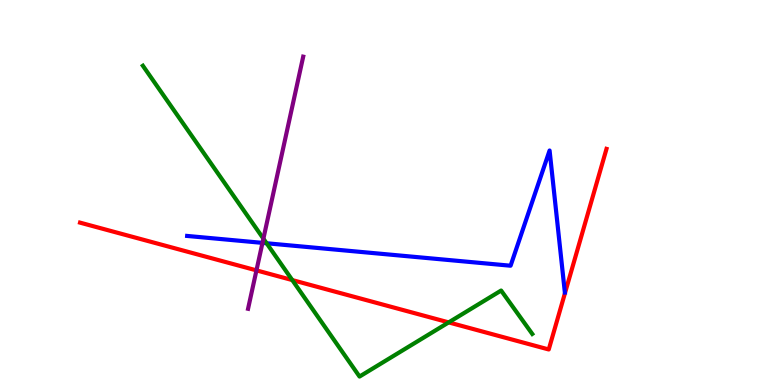[{'lines': ['blue', 'red'], 'intersections': []}, {'lines': ['green', 'red'], 'intersections': [{'x': 3.77, 'y': 2.73}, {'x': 5.79, 'y': 1.63}]}, {'lines': ['purple', 'red'], 'intersections': [{'x': 3.31, 'y': 2.98}]}, {'lines': ['blue', 'green'], 'intersections': [{'x': 3.44, 'y': 3.68}]}, {'lines': ['blue', 'purple'], 'intersections': [{'x': 3.39, 'y': 3.69}]}, {'lines': ['green', 'purple'], 'intersections': [{'x': 3.4, 'y': 3.8}]}]